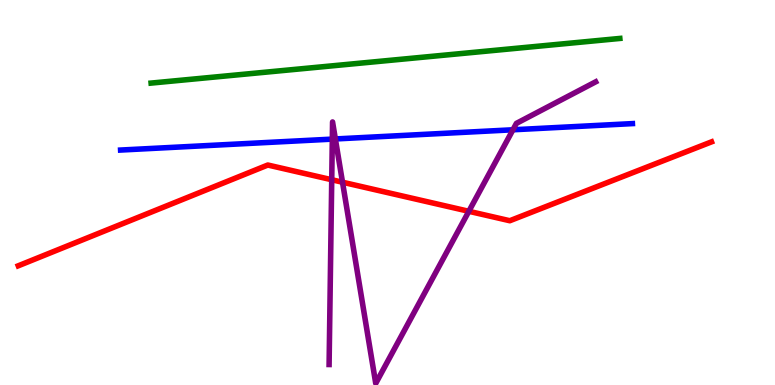[{'lines': ['blue', 'red'], 'intersections': []}, {'lines': ['green', 'red'], 'intersections': []}, {'lines': ['purple', 'red'], 'intersections': [{'x': 4.28, 'y': 5.33}, {'x': 4.42, 'y': 5.27}, {'x': 6.05, 'y': 4.51}]}, {'lines': ['blue', 'green'], 'intersections': []}, {'lines': ['blue', 'purple'], 'intersections': [{'x': 4.29, 'y': 6.39}, {'x': 4.33, 'y': 6.39}, {'x': 6.62, 'y': 6.63}]}, {'lines': ['green', 'purple'], 'intersections': []}]